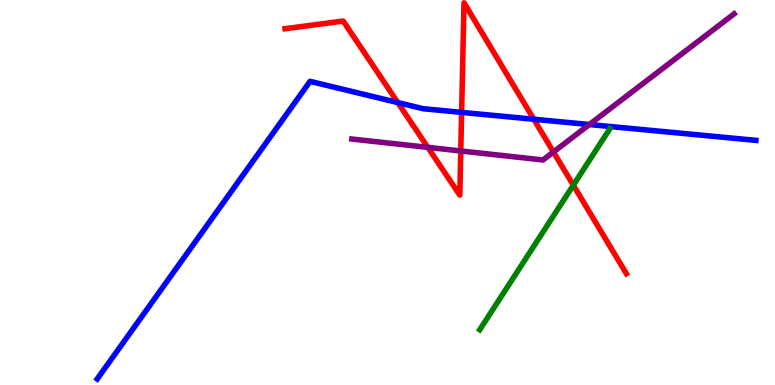[{'lines': ['blue', 'red'], 'intersections': [{'x': 5.13, 'y': 7.34}, {'x': 5.96, 'y': 7.08}, {'x': 6.89, 'y': 6.9}]}, {'lines': ['green', 'red'], 'intersections': [{'x': 7.4, 'y': 5.19}]}, {'lines': ['purple', 'red'], 'intersections': [{'x': 5.52, 'y': 6.17}, {'x': 5.95, 'y': 6.08}, {'x': 7.14, 'y': 6.05}]}, {'lines': ['blue', 'green'], 'intersections': []}, {'lines': ['blue', 'purple'], 'intersections': [{'x': 7.6, 'y': 6.77}]}, {'lines': ['green', 'purple'], 'intersections': []}]